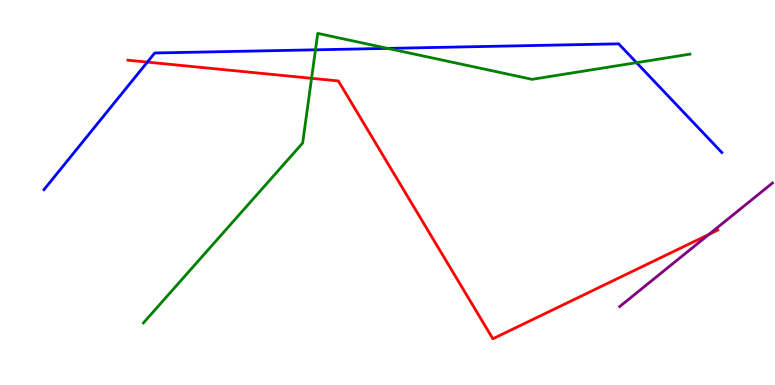[{'lines': ['blue', 'red'], 'intersections': [{'x': 1.9, 'y': 8.39}]}, {'lines': ['green', 'red'], 'intersections': [{'x': 4.02, 'y': 7.97}]}, {'lines': ['purple', 'red'], 'intersections': [{'x': 9.15, 'y': 3.91}]}, {'lines': ['blue', 'green'], 'intersections': [{'x': 4.07, 'y': 8.71}, {'x': 5.0, 'y': 8.74}, {'x': 8.21, 'y': 8.37}]}, {'lines': ['blue', 'purple'], 'intersections': []}, {'lines': ['green', 'purple'], 'intersections': []}]